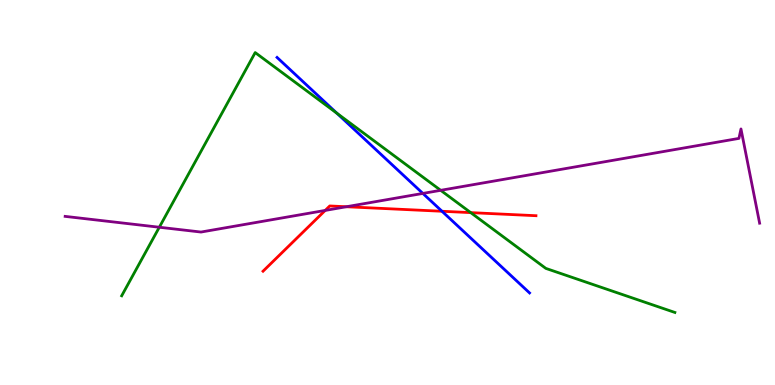[{'lines': ['blue', 'red'], 'intersections': [{'x': 5.7, 'y': 4.51}]}, {'lines': ['green', 'red'], 'intersections': [{'x': 6.07, 'y': 4.48}]}, {'lines': ['purple', 'red'], 'intersections': [{'x': 4.2, 'y': 4.53}, {'x': 4.47, 'y': 4.63}]}, {'lines': ['blue', 'green'], 'intersections': [{'x': 4.35, 'y': 7.06}]}, {'lines': ['blue', 'purple'], 'intersections': [{'x': 5.46, 'y': 4.98}]}, {'lines': ['green', 'purple'], 'intersections': [{'x': 2.06, 'y': 4.1}, {'x': 5.69, 'y': 5.06}]}]